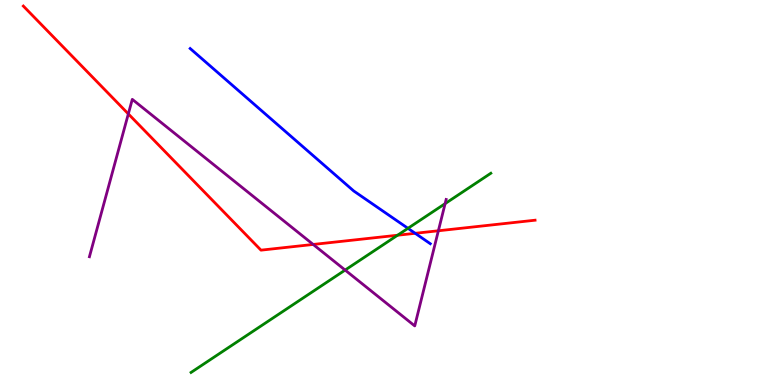[{'lines': ['blue', 'red'], 'intersections': [{'x': 5.36, 'y': 3.94}]}, {'lines': ['green', 'red'], 'intersections': [{'x': 5.13, 'y': 3.89}]}, {'lines': ['purple', 'red'], 'intersections': [{'x': 1.66, 'y': 7.04}, {'x': 4.04, 'y': 3.65}, {'x': 5.66, 'y': 4.01}]}, {'lines': ['blue', 'green'], 'intersections': [{'x': 5.26, 'y': 4.07}]}, {'lines': ['blue', 'purple'], 'intersections': []}, {'lines': ['green', 'purple'], 'intersections': [{'x': 4.45, 'y': 2.99}, {'x': 5.74, 'y': 4.71}]}]